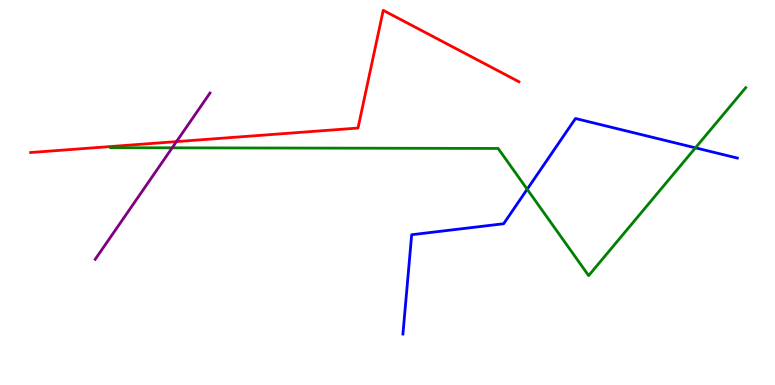[{'lines': ['blue', 'red'], 'intersections': []}, {'lines': ['green', 'red'], 'intersections': []}, {'lines': ['purple', 'red'], 'intersections': [{'x': 2.28, 'y': 6.32}]}, {'lines': ['blue', 'green'], 'intersections': [{'x': 6.8, 'y': 5.08}, {'x': 8.97, 'y': 6.16}]}, {'lines': ['blue', 'purple'], 'intersections': []}, {'lines': ['green', 'purple'], 'intersections': [{'x': 2.22, 'y': 6.16}]}]